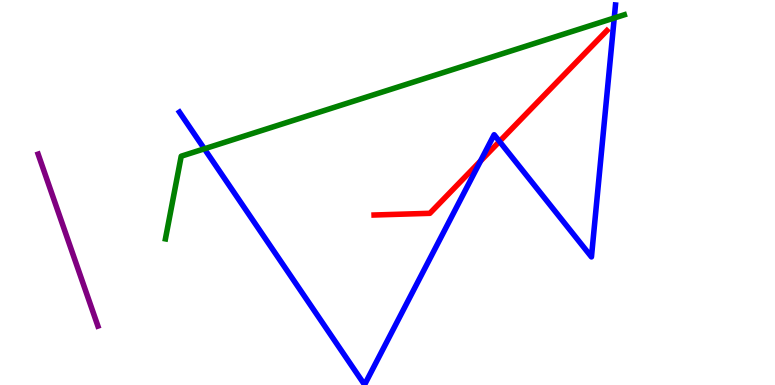[{'lines': ['blue', 'red'], 'intersections': [{'x': 6.2, 'y': 5.82}, {'x': 6.45, 'y': 6.33}]}, {'lines': ['green', 'red'], 'intersections': []}, {'lines': ['purple', 'red'], 'intersections': []}, {'lines': ['blue', 'green'], 'intersections': [{'x': 2.64, 'y': 6.13}, {'x': 7.93, 'y': 9.53}]}, {'lines': ['blue', 'purple'], 'intersections': []}, {'lines': ['green', 'purple'], 'intersections': []}]